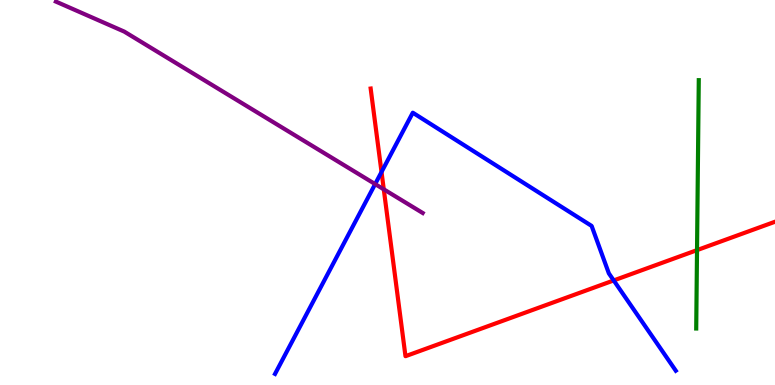[{'lines': ['blue', 'red'], 'intersections': [{'x': 4.92, 'y': 5.53}, {'x': 7.92, 'y': 2.72}]}, {'lines': ['green', 'red'], 'intersections': [{'x': 8.99, 'y': 3.5}]}, {'lines': ['purple', 'red'], 'intersections': [{'x': 4.95, 'y': 5.08}]}, {'lines': ['blue', 'green'], 'intersections': []}, {'lines': ['blue', 'purple'], 'intersections': [{'x': 4.84, 'y': 5.22}]}, {'lines': ['green', 'purple'], 'intersections': []}]